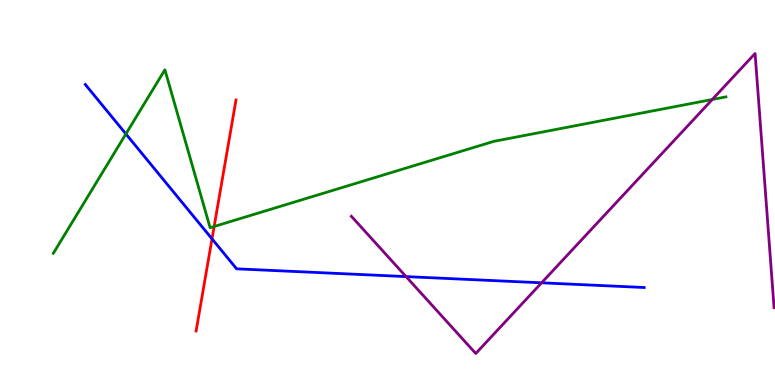[{'lines': ['blue', 'red'], 'intersections': [{'x': 2.74, 'y': 3.8}]}, {'lines': ['green', 'red'], 'intersections': [{'x': 2.76, 'y': 4.12}]}, {'lines': ['purple', 'red'], 'intersections': []}, {'lines': ['blue', 'green'], 'intersections': [{'x': 1.62, 'y': 6.52}]}, {'lines': ['blue', 'purple'], 'intersections': [{'x': 5.24, 'y': 2.82}, {'x': 6.99, 'y': 2.65}]}, {'lines': ['green', 'purple'], 'intersections': [{'x': 9.19, 'y': 7.42}]}]